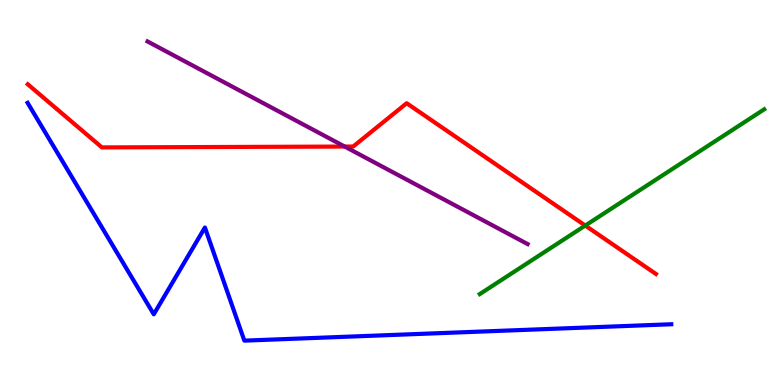[{'lines': ['blue', 'red'], 'intersections': []}, {'lines': ['green', 'red'], 'intersections': [{'x': 7.55, 'y': 4.14}]}, {'lines': ['purple', 'red'], 'intersections': [{'x': 4.45, 'y': 6.19}]}, {'lines': ['blue', 'green'], 'intersections': []}, {'lines': ['blue', 'purple'], 'intersections': []}, {'lines': ['green', 'purple'], 'intersections': []}]